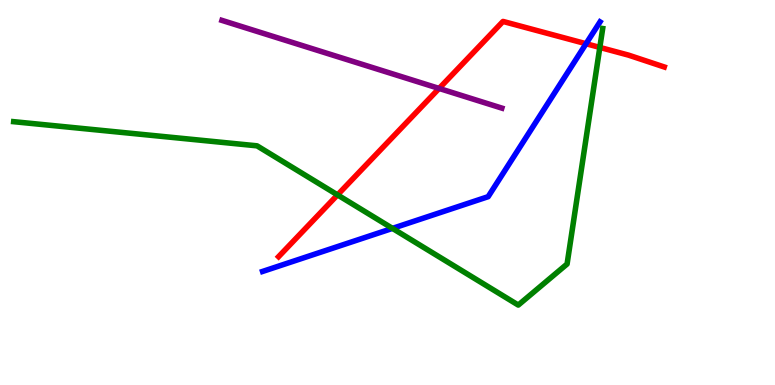[{'lines': ['blue', 'red'], 'intersections': [{'x': 7.56, 'y': 8.86}]}, {'lines': ['green', 'red'], 'intersections': [{'x': 4.36, 'y': 4.94}, {'x': 7.74, 'y': 8.77}]}, {'lines': ['purple', 'red'], 'intersections': [{'x': 5.67, 'y': 7.7}]}, {'lines': ['blue', 'green'], 'intersections': [{'x': 5.06, 'y': 4.07}]}, {'lines': ['blue', 'purple'], 'intersections': []}, {'lines': ['green', 'purple'], 'intersections': []}]